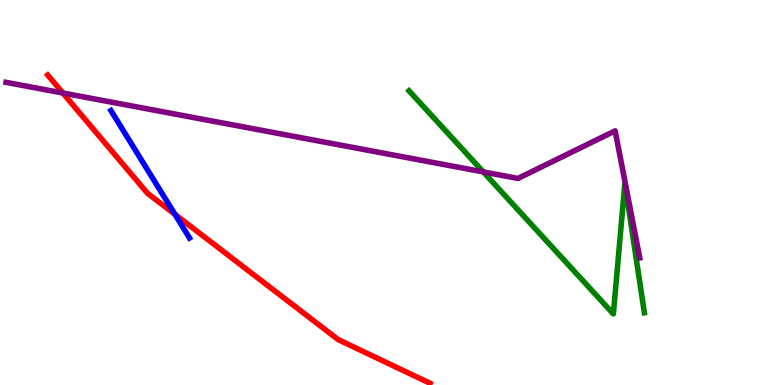[{'lines': ['blue', 'red'], 'intersections': [{'x': 2.26, 'y': 4.43}]}, {'lines': ['green', 'red'], 'intersections': []}, {'lines': ['purple', 'red'], 'intersections': [{'x': 0.811, 'y': 7.58}]}, {'lines': ['blue', 'green'], 'intersections': []}, {'lines': ['blue', 'purple'], 'intersections': []}, {'lines': ['green', 'purple'], 'intersections': [{'x': 6.24, 'y': 5.53}]}]